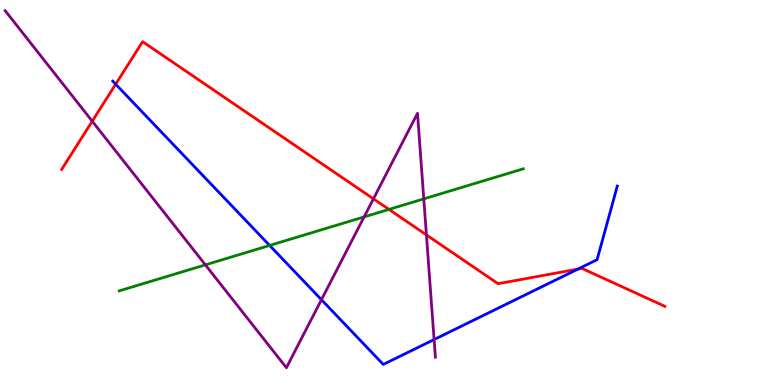[{'lines': ['blue', 'red'], 'intersections': [{'x': 1.49, 'y': 7.81}, {'x': 7.46, 'y': 3.01}]}, {'lines': ['green', 'red'], 'intersections': [{'x': 5.02, 'y': 4.56}]}, {'lines': ['purple', 'red'], 'intersections': [{'x': 1.19, 'y': 6.85}, {'x': 4.82, 'y': 4.84}, {'x': 5.5, 'y': 3.9}]}, {'lines': ['blue', 'green'], 'intersections': [{'x': 3.48, 'y': 3.62}]}, {'lines': ['blue', 'purple'], 'intersections': [{'x': 4.15, 'y': 2.22}, {'x': 5.6, 'y': 1.18}]}, {'lines': ['green', 'purple'], 'intersections': [{'x': 2.65, 'y': 3.12}, {'x': 4.7, 'y': 4.37}, {'x': 5.47, 'y': 4.83}]}]